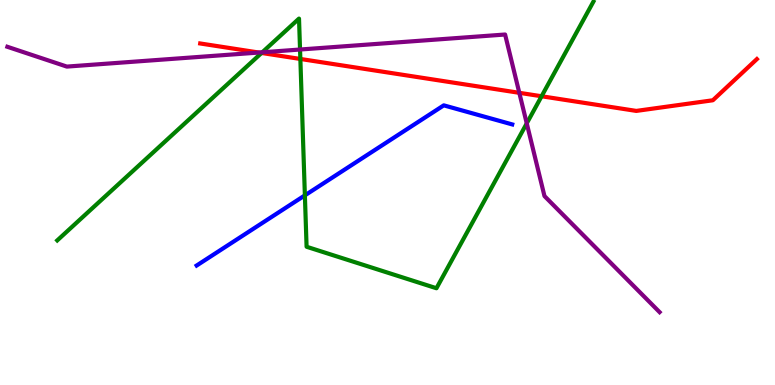[{'lines': ['blue', 'red'], 'intersections': []}, {'lines': ['green', 'red'], 'intersections': [{'x': 3.37, 'y': 8.62}, {'x': 3.88, 'y': 8.47}, {'x': 6.99, 'y': 7.5}]}, {'lines': ['purple', 'red'], 'intersections': [{'x': 3.34, 'y': 8.64}, {'x': 6.7, 'y': 7.59}]}, {'lines': ['blue', 'green'], 'intersections': [{'x': 3.93, 'y': 4.93}]}, {'lines': ['blue', 'purple'], 'intersections': []}, {'lines': ['green', 'purple'], 'intersections': [{'x': 3.38, 'y': 8.64}, {'x': 3.87, 'y': 8.71}, {'x': 6.8, 'y': 6.8}]}]